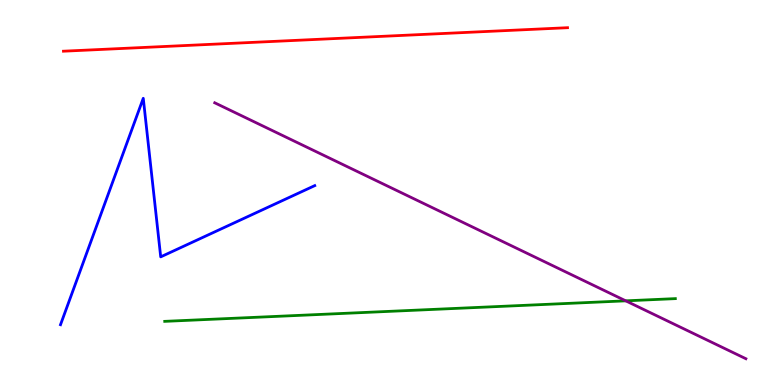[{'lines': ['blue', 'red'], 'intersections': []}, {'lines': ['green', 'red'], 'intersections': []}, {'lines': ['purple', 'red'], 'intersections': []}, {'lines': ['blue', 'green'], 'intersections': []}, {'lines': ['blue', 'purple'], 'intersections': []}, {'lines': ['green', 'purple'], 'intersections': [{'x': 8.07, 'y': 2.19}]}]